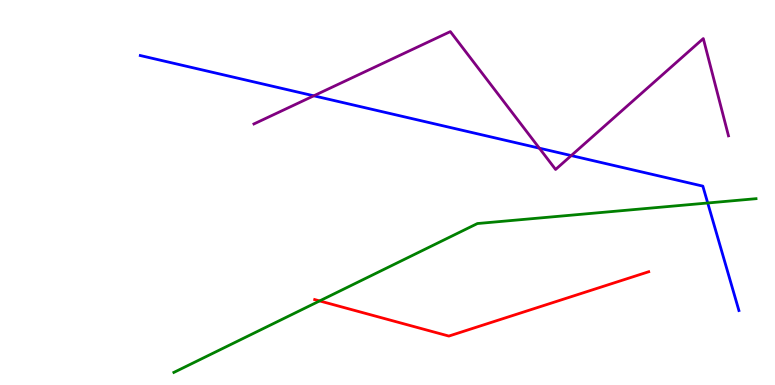[{'lines': ['blue', 'red'], 'intersections': []}, {'lines': ['green', 'red'], 'intersections': [{'x': 4.12, 'y': 2.18}]}, {'lines': ['purple', 'red'], 'intersections': []}, {'lines': ['blue', 'green'], 'intersections': [{'x': 9.13, 'y': 4.73}]}, {'lines': ['blue', 'purple'], 'intersections': [{'x': 4.05, 'y': 7.51}, {'x': 6.96, 'y': 6.15}, {'x': 7.37, 'y': 5.96}]}, {'lines': ['green', 'purple'], 'intersections': []}]